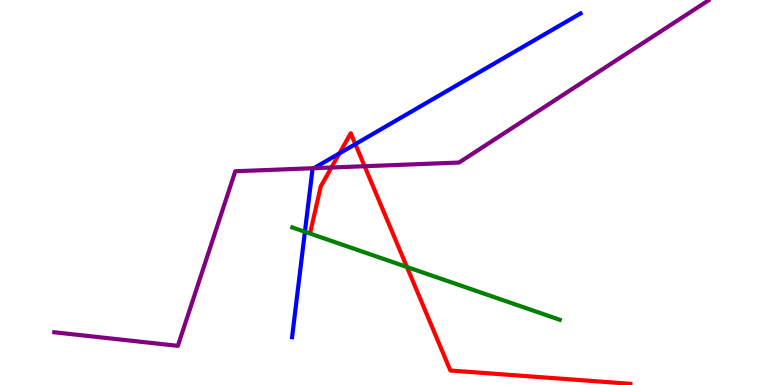[{'lines': ['blue', 'red'], 'intersections': [{'x': 4.38, 'y': 6.02}, {'x': 4.59, 'y': 6.26}]}, {'lines': ['green', 'red'], 'intersections': [{'x': 5.25, 'y': 3.07}]}, {'lines': ['purple', 'red'], 'intersections': [{'x': 4.28, 'y': 5.65}, {'x': 4.7, 'y': 5.68}]}, {'lines': ['blue', 'green'], 'intersections': [{'x': 3.93, 'y': 3.98}]}, {'lines': ['blue', 'purple'], 'intersections': [{'x': 4.05, 'y': 5.63}]}, {'lines': ['green', 'purple'], 'intersections': []}]